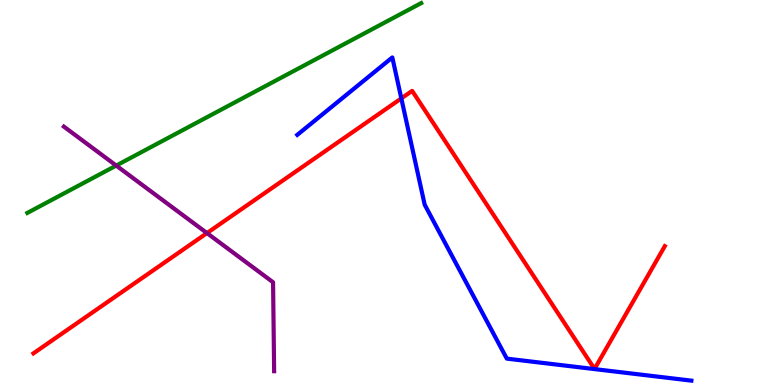[{'lines': ['blue', 'red'], 'intersections': [{'x': 5.18, 'y': 7.44}]}, {'lines': ['green', 'red'], 'intersections': []}, {'lines': ['purple', 'red'], 'intersections': [{'x': 2.67, 'y': 3.95}]}, {'lines': ['blue', 'green'], 'intersections': []}, {'lines': ['blue', 'purple'], 'intersections': []}, {'lines': ['green', 'purple'], 'intersections': [{'x': 1.5, 'y': 5.7}]}]